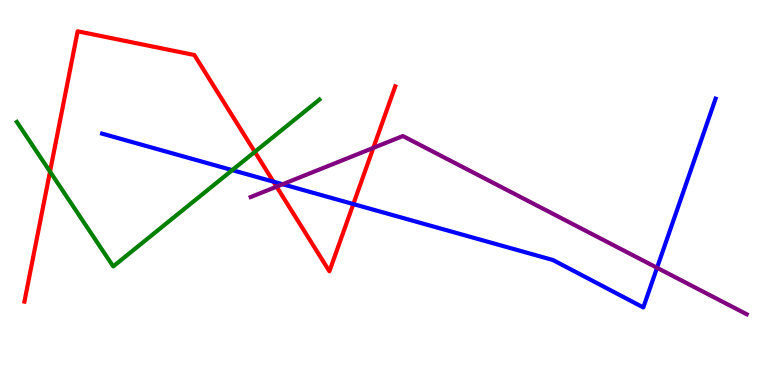[{'lines': ['blue', 'red'], 'intersections': [{'x': 3.53, 'y': 5.28}, {'x': 4.56, 'y': 4.7}]}, {'lines': ['green', 'red'], 'intersections': [{'x': 0.645, 'y': 5.54}, {'x': 3.29, 'y': 6.06}]}, {'lines': ['purple', 'red'], 'intersections': [{'x': 3.57, 'y': 5.15}, {'x': 4.82, 'y': 6.16}]}, {'lines': ['blue', 'green'], 'intersections': [{'x': 3.0, 'y': 5.58}]}, {'lines': ['blue', 'purple'], 'intersections': [{'x': 3.65, 'y': 5.21}, {'x': 8.48, 'y': 3.04}]}, {'lines': ['green', 'purple'], 'intersections': []}]